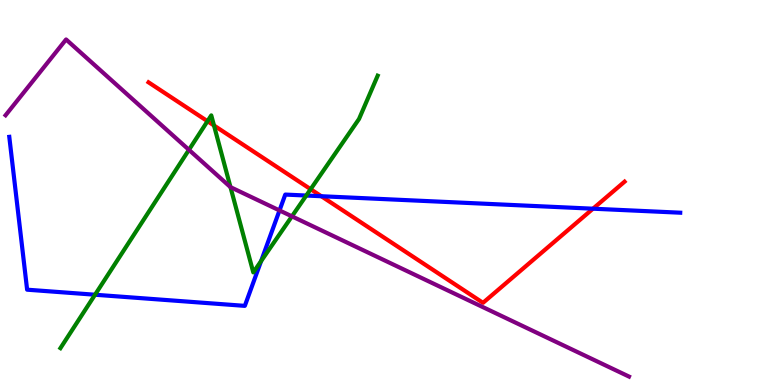[{'lines': ['blue', 'red'], 'intersections': [{'x': 4.15, 'y': 4.9}, {'x': 7.65, 'y': 4.58}]}, {'lines': ['green', 'red'], 'intersections': [{'x': 2.68, 'y': 6.85}, {'x': 2.76, 'y': 6.74}, {'x': 4.01, 'y': 5.09}]}, {'lines': ['purple', 'red'], 'intersections': []}, {'lines': ['blue', 'green'], 'intersections': [{'x': 1.23, 'y': 2.34}, {'x': 3.37, 'y': 3.22}, {'x': 3.95, 'y': 4.92}]}, {'lines': ['blue', 'purple'], 'intersections': [{'x': 3.61, 'y': 4.53}]}, {'lines': ['green', 'purple'], 'intersections': [{'x': 2.44, 'y': 6.11}, {'x': 2.97, 'y': 5.14}, {'x': 3.77, 'y': 4.38}]}]